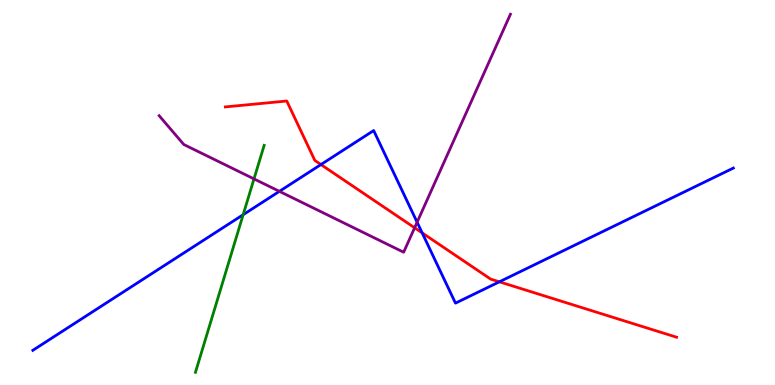[{'lines': ['blue', 'red'], 'intersections': [{'x': 4.14, 'y': 5.73}, {'x': 5.45, 'y': 3.95}, {'x': 6.44, 'y': 2.68}]}, {'lines': ['green', 'red'], 'intersections': []}, {'lines': ['purple', 'red'], 'intersections': [{'x': 5.35, 'y': 4.08}]}, {'lines': ['blue', 'green'], 'intersections': [{'x': 3.14, 'y': 4.42}]}, {'lines': ['blue', 'purple'], 'intersections': [{'x': 3.61, 'y': 5.03}, {'x': 5.38, 'y': 4.23}]}, {'lines': ['green', 'purple'], 'intersections': [{'x': 3.28, 'y': 5.35}]}]